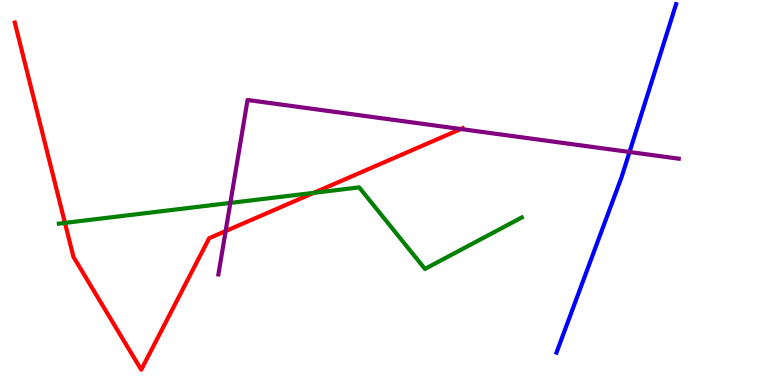[{'lines': ['blue', 'red'], 'intersections': []}, {'lines': ['green', 'red'], 'intersections': [{'x': 0.838, 'y': 4.21}, {'x': 4.05, 'y': 4.99}]}, {'lines': ['purple', 'red'], 'intersections': [{'x': 2.91, 'y': 4.0}, {'x': 5.95, 'y': 6.65}]}, {'lines': ['blue', 'green'], 'intersections': []}, {'lines': ['blue', 'purple'], 'intersections': [{'x': 8.12, 'y': 6.05}]}, {'lines': ['green', 'purple'], 'intersections': [{'x': 2.97, 'y': 4.73}]}]